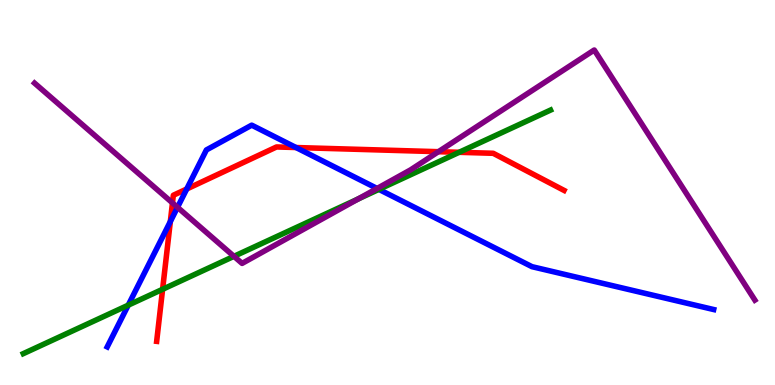[{'lines': ['blue', 'red'], 'intersections': [{'x': 2.2, 'y': 4.25}, {'x': 2.41, 'y': 5.09}, {'x': 3.82, 'y': 6.17}]}, {'lines': ['green', 'red'], 'intersections': [{'x': 2.1, 'y': 2.49}, {'x': 5.92, 'y': 6.04}]}, {'lines': ['purple', 'red'], 'intersections': [{'x': 2.23, 'y': 4.73}, {'x': 5.66, 'y': 6.06}]}, {'lines': ['blue', 'green'], 'intersections': [{'x': 1.65, 'y': 2.07}, {'x': 4.89, 'y': 5.08}]}, {'lines': ['blue', 'purple'], 'intersections': [{'x': 2.29, 'y': 4.62}, {'x': 4.87, 'y': 5.1}]}, {'lines': ['green', 'purple'], 'intersections': [{'x': 3.02, 'y': 3.34}, {'x': 4.62, 'y': 4.83}]}]